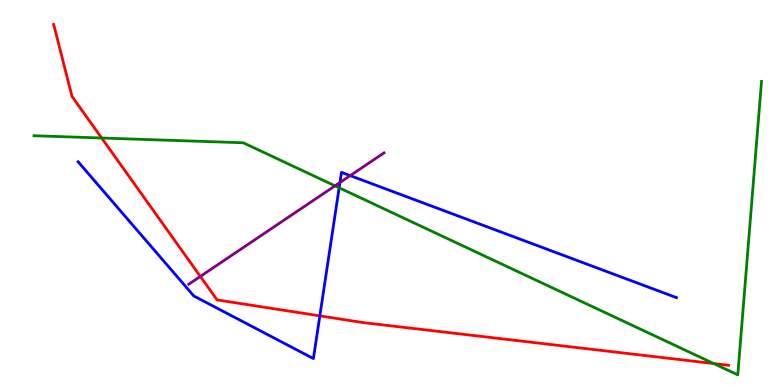[{'lines': ['blue', 'red'], 'intersections': [{'x': 4.13, 'y': 1.8}]}, {'lines': ['green', 'red'], 'intersections': [{'x': 1.31, 'y': 6.42}, {'x': 9.21, 'y': 0.557}]}, {'lines': ['purple', 'red'], 'intersections': [{'x': 2.59, 'y': 2.82}]}, {'lines': ['blue', 'green'], 'intersections': [{'x': 4.38, 'y': 5.12}]}, {'lines': ['blue', 'purple'], 'intersections': [{'x': 4.39, 'y': 5.26}, {'x': 4.52, 'y': 5.44}]}, {'lines': ['green', 'purple'], 'intersections': [{'x': 4.32, 'y': 5.17}]}]